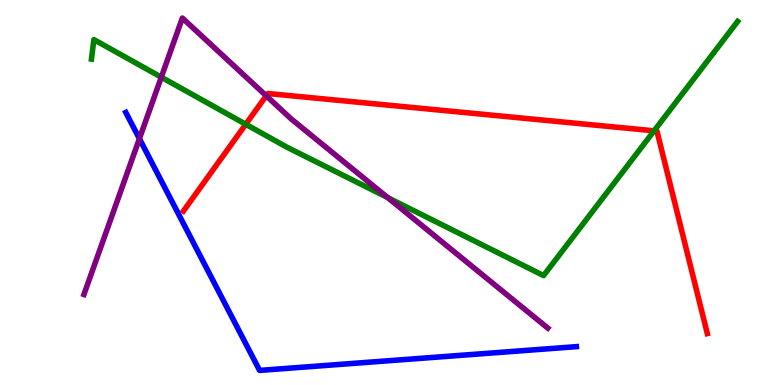[{'lines': ['blue', 'red'], 'intersections': []}, {'lines': ['green', 'red'], 'intersections': [{'x': 3.17, 'y': 6.77}, {'x': 8.44, 'y': 6.6}]}, {'lines': ['purple', 'red'], 'intersections': [{'x': 3.44, 'y': 7.51}]}, {'lines': ['blue', 'green'], 'intersections': []}, {'lines': ['blue', 'purple'], 'intersections': [{'x': 1.8, 'y': 6.4}]}, {'lines': ['green', 'purple'], 'intersections': [{'x': 2.08, 'y': 8.0}, {'x': 5.0, 'y': 4.87}]}]